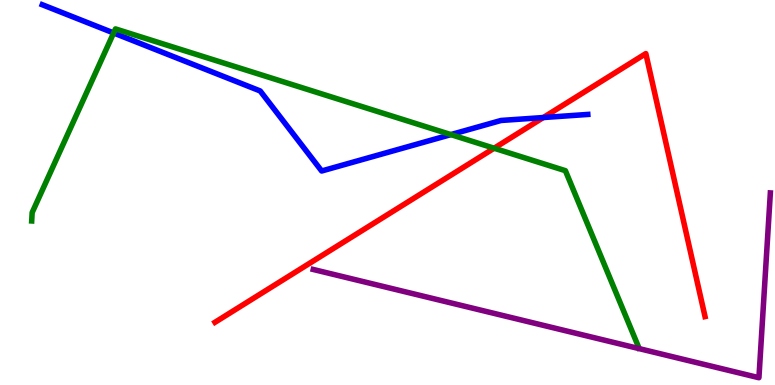[{'lines': ['blue', 'red'], 'intersections': [{'x': 7.01, 'y': 6.95}]}, {'lines': ['green', 'red'], 'intersections': [{'x': 6.38, 'y': 6.15}]}, {'lines': ['purple', 'red'], 'intersections': []}, {'lines': ['blue', 'green'], 'intersections': [{'x': 1.47, 'y': 9.14}, {'x': 5.82, 'y': 6.5}]}, {'lines': ['blue', 'purple'], 'intersections': []}, {'lines': ['green', 'purple'], 'intersections': []}]